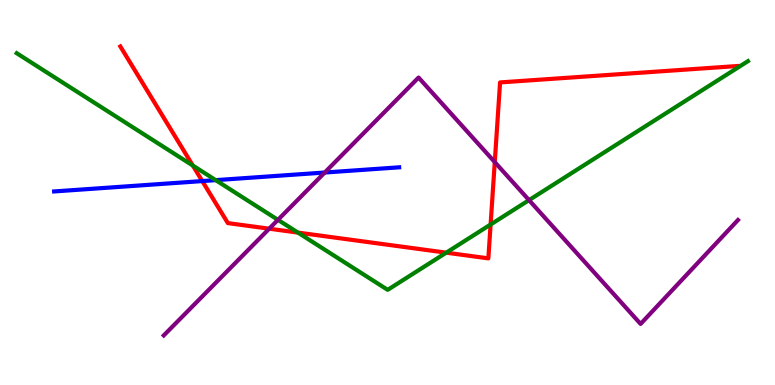[{'lines': ['blue', 'red'], 'intersections': [{'x': 2.61, 'y': 5.3}]}, {'lines': ['green', 'red'], 'intersections': [{'x': 2.49, 'y': 5.7}, {'x': 3.84, 'y': 3.96}, {'x': 5.76, 'y': 3.44}, {'x': 6.33, 'y': 4.17}]}, {'lines': ['purple', 'red'], 'intersections': [{'x': 3.47, 'y': 4.06}, {'x': 6.38, 'y': 5.79}]}, {'lines': ['blue', 'green'], 'intersections': [{'x': 2.78, 'y': 5.32}]}, {'lines': ['blue', 'purple'], 'intersections': [{'x': 4.19, 'y': 5.52}]}, {'lines': ['green', 'purple'], 'intersections': [{'x': 3.59, 'y': 4.29}, {'x': 6.83, 'y': 4.8}]}]